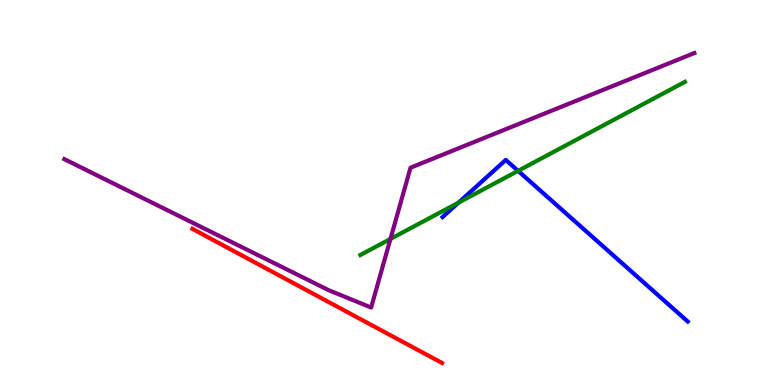[{'lines': ['blue', 'red'], 'intersections': []}, {'lines': ['green', 'red'], 'intersections': []}, {'lines': ['purple', 'red'], 'intersections': []}, {'lines': ['blue', 'green'], 'intersections': [{'x': 5.92, 'y': 4.74}, {'x': 6.69, 'y': 5.56}]}, {'lines': ['blue', 'purple'], 'intersections': []}, {'lines': ['green', 'purple'], 'intersections': [{'x': 5.04, 'y': 3.79}]}]